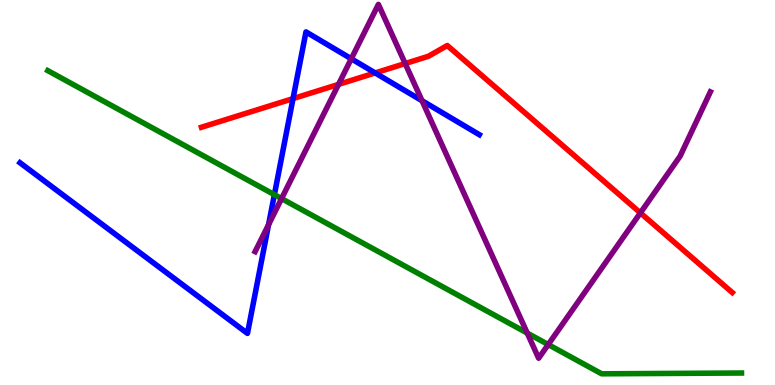[{'lines': ['blue', 'red'], 'intersections': [{'x': 3.78, 'y': 7.44}, {'x': 4.84, 'y': 8.11}]}, {'lines': ['green', 'red'], 'intersections': []}, {'lines': ['purple', 'red'], 'intersections': [{'x': 4.37, 'y': 7.81}, {'x': 5.23, 'y': 8.35}, {'x': 8.26, 'y': 4.47}]}, {'lines': ['blue', 'green'], 'intersections': [{'x': 3.54, 'y': 4.94}]}, {'lines': ['blue', 'purple'], 'intersections': [{'x': 3.47, 'y': 4.16}, {'x': 4.53, 'y': 8.47}, {'x': 5.45, 'y': 7.38}]}, {'lines': ['green', 'purple'], 'intersections': [{'x': 3.63, 'y': 4.84}, {'x': 6.8, 'y': 1.35}, {'x': 7.07, 'y': 1.05}]}]